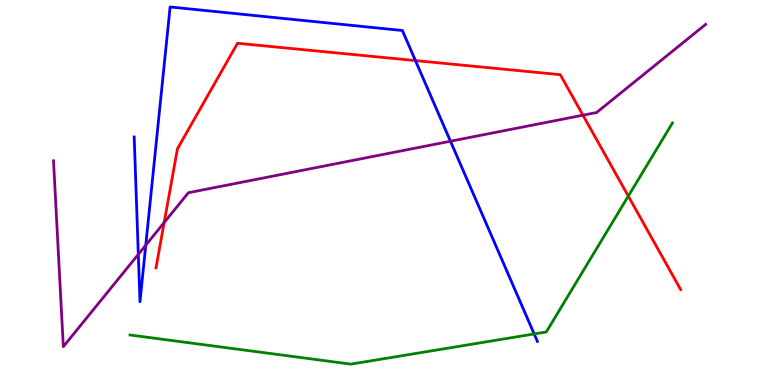[{'lines': ['blue', 'red'], 'intersections': [{'x': 5.36, 'y': 8.43}]}, {'lines': ['green', 'red'], 'intersections': [{'x': 8.11, 'y': 4.91}]}, {'lines': ['purple', 'red'], 'intersections': [{'x': 2.12, 'y': 4.22}, {'x': 7.52, 'y': 7.01}]}, {'lines': ['blue', 'green'], 'intersections': [{'x': 6.89, 'y': 1.33}]}, {'lines': ['blue', 'purple'], 'intersections': [{'x': 1.78, 'y': 3.39}, {'x': 1.88, 'y': 3.63}, {'x': 5.81, 'y': 6.33}]}, {'lines': ['green', 'purple'], 'intersections': []}]